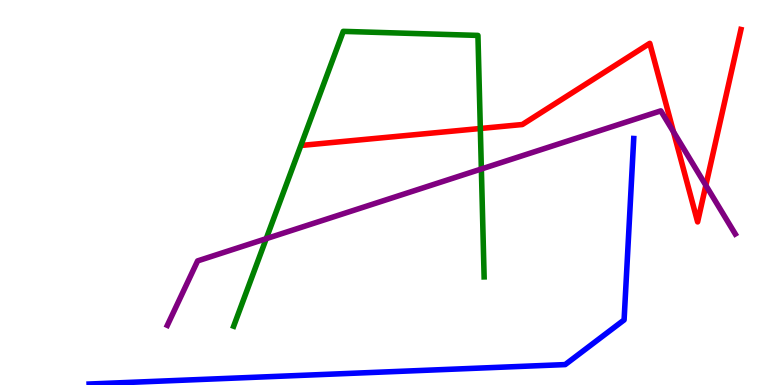[{'lines': ['blue', 'red'], 'intersections': []}, {'lines': ['green', 'red'], 'intersections': [{'x': 6.2, 'y': 6.66}]}, {'lines': ['purple', 'red'], 'intersections': [{'x': 8.69, 'y': 6.58}, {'x': 9.11, 'y': 5.19}]}, {'lines': ['blue', 'green'], 'intersections': []}, {'lines': ['blue', 'purple'], 'intersections': []}, {'lines': ['green', 'purple'], 'intersections': [{'x': 3.43, 'y': 3.8}, {'x': 6.21, 'y': 5.61}]}]